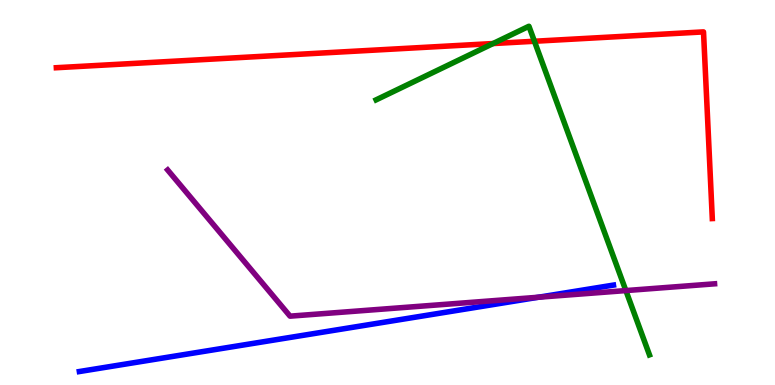[{'lines': ['blue', 'red'], 'intersections': []}, {'lines': ['green', 'red'], 'intersections': [{'x': 6.36, 'y': 8.87}, {'x': 6.9, 'y': 8.93}]}, {'lines': ['purple', 'red'], 'intersections': []}, {'lines': ['blue', 'green'], 'intersections': []}, {'lines': ['blue', 'purple'], 'intersections': [{'x': 6.95, 'y': 2.28}]}, {'lines': ['green', 'purple'], 'intersections': [{'x': 8.08, 'y': 2.45}]}]